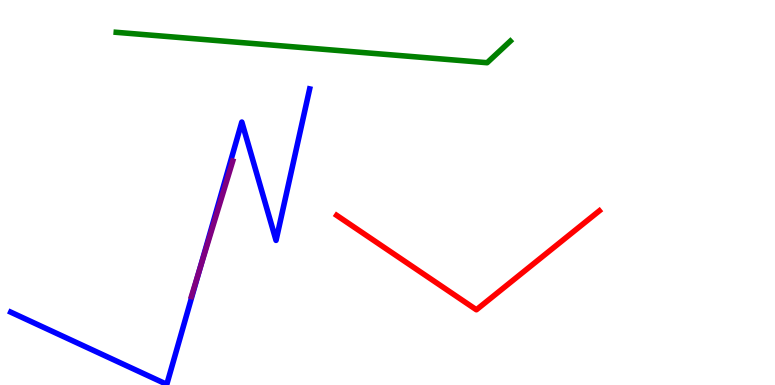[{'lines': ['blue', 'red'], 'intersections': []}, {'lines': ['green', 'red'], 'intersections': []}, {'lines': ['purple', 'red'], 'intersections': []}, {'lines': ['blue', 'green'], 'intersections': []}, {'lines': ['blue', 'purple'], 'intersections': [{'x': 2.57, 'y': 2.97}]}, {'lines': ['green', 'purple'], 'intersections': []}]